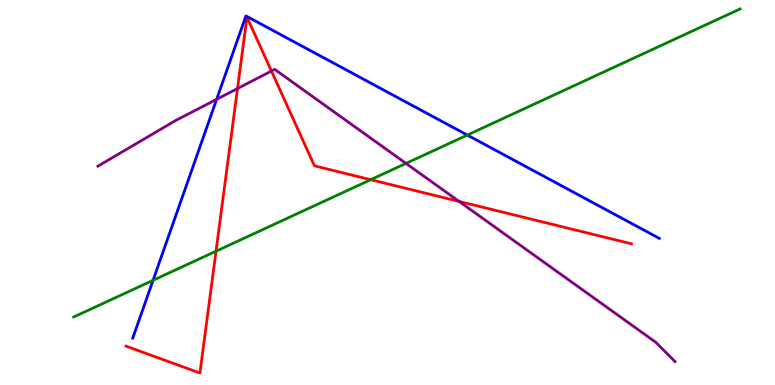[{'lines': ['blue', 'red'], 'intersections': []}, {'lines': ['green', 'red'], 'intersections': [{'x': 2.79, 'y': 3.48}, {'x': 4.78, 'y': 5.33}]}, {'lines': ['purple', 'red'], 'intersections': [{'x': 3.06, 'y': 7.7}, {'x': 3.5, 'y': 8.16}, {'x': 5.92, 'y': 4.77}]}, {'lines': ['blue', 'green'], 'intersections': [{'x': 1.97, 'y': 2.72}, {'x': 6.03, 'y': 6.49}]}, {'lines': ['blue', 'purple'], 'intersections': [{'x': 2.8, 'y': 7.42}]}, {'lines': ['green', 'purple'], 'intersections': [{'x': 5.24, 'y': 5.76}]}]